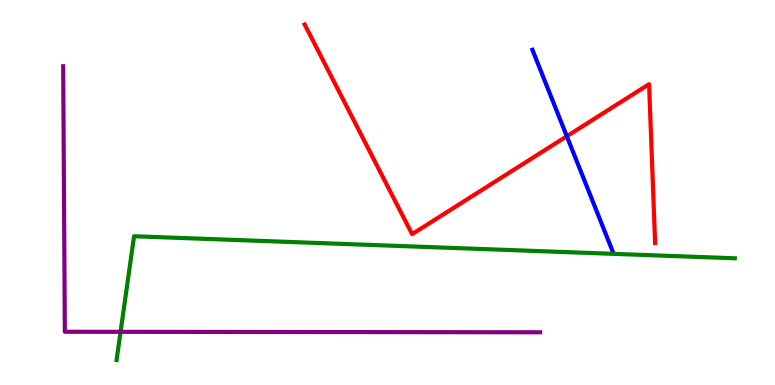[{'lines': ['blue', 'red'], 'intersections': [{'x': 7.31, 'y': 6.46}]}, {'lines': ['green', 'red'], 'intersections': []}, {'lines': ['purple', 'red'], 'intersections': []}, {'lines': ['blue', 'green'], 'intersections': []}, {'lines': ['blue', 'purple'], 'intersections': []}, {'lines': ['green', 'purple'], 'intersections': [{'x': 1.56, 'y': 1.38}]}]